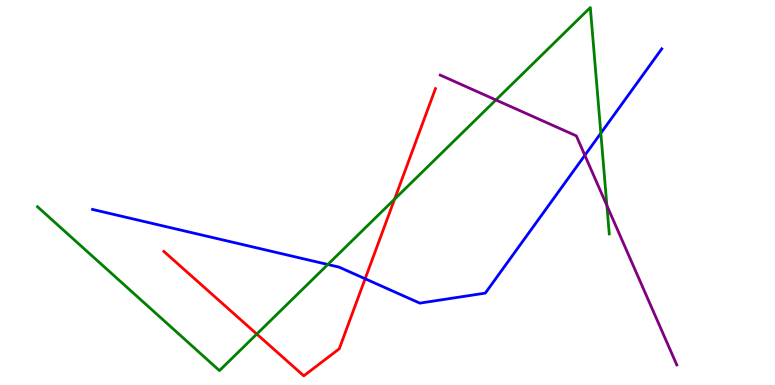[{'lines': ['blue', 'red'], 'intersections': [{'x': 4.71, 'y': 2.76}]}, {'lines': ['green', 'red'], 'intersections': [{'x': 3.31, 'y': 1.32}, {'x': 5.09, 'y': 4.83}]}, {'lines': ['purple', 'red'], 'intersections': []}, {'lines': ['blue', 'green'], 'intersections': [{'x': 4.23, 'y': 3.13}, {'x': 7.75, 'y': 6.54}]}, {'lines': ['blue', 'purple'], 'intersections': [{'x': 7.55, 'y': 5.97}]}, {'lines': ['green', 'purple'], 'intersections': [{'x': 6.4, 'y': 7.4}, {'x': 7.83, 'y': 4.66}]}]